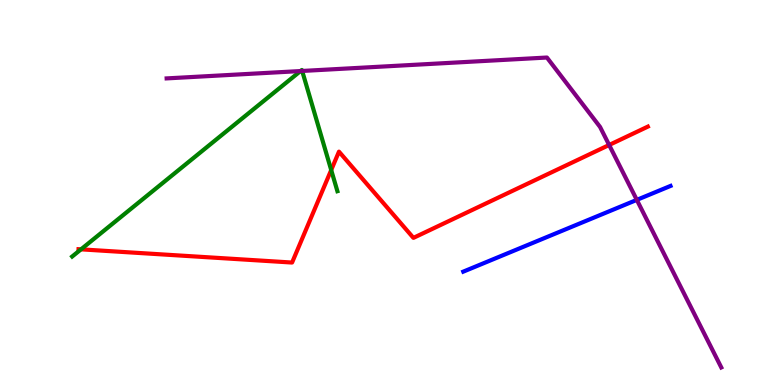[{'lines': ['blue', 'red'], 'intersections': []}, {'lines': ['green', 'red'], 'intersections': [{'x': 1.05, 'y': 3.52}, {'x': 4.27, 'y': 5.58}]}, {'lines': ['purple', 'red'], 'intersections': [{'x': 7.86, 'y': 6.23}]}, {'lines': ['blue', 'green'], 'intersections': []}, {'lines': ['blue', 'purple'], 'intersections': [{'x': 8.22, 'y': 4.81}]}, {'lines': ['green', 'purple'], 'intersections': [{'x': 3.88, 'y': 8.15}, {'x': 3.9, 'y': 8.16}]}]